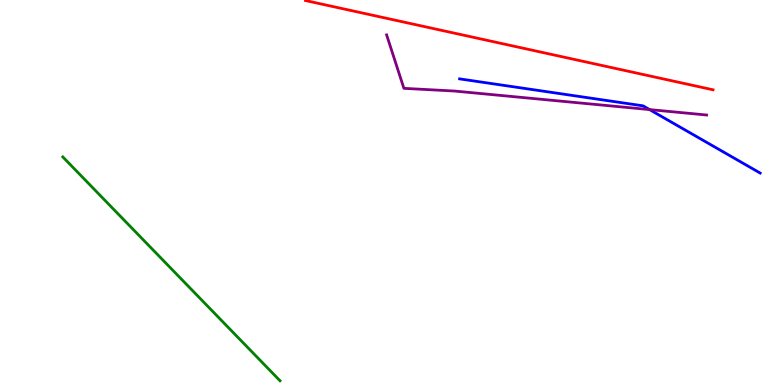[{'lines': ['blue', 'red'], 'intersections': []}, {'lines': ['green', 'red'], 'intersections': []}, {'lines': ['purple', 'red'], 'intersections': []}, {'lines': ['blue', 'green'], 'intersections': []}, {'lines': ['blue', 'purple'], 'intersections': [{'x': 8.38, 'y': 7.15}]}, {'lines': ['green', 'purple'], 'intersections': []}]